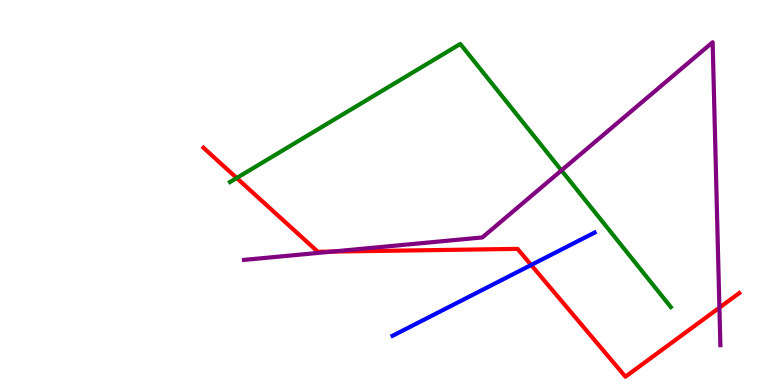[{'lines': ['blue', 'red'], 'intersections': [{'x': 6.85, 'y': 3.12}]}, {'lines': ['green', 'red'], 'intersections': [{'x': 3.05, 'y': 5.38}]}, {'lines': ['purple', 'red'], 'intersections': [{'x': 4.29, 'y': 3.47}, {'x': 9.28, 'y': 2.01}]}, {'lines': ['blue', 'green'], 'intersections': []}, {'lines': ['blue', 'purple'], 'intersections': []}, {'lines': ['green', 'purple'], 'intersections': [{'x': 7.24, 'y': 5.57}]}]